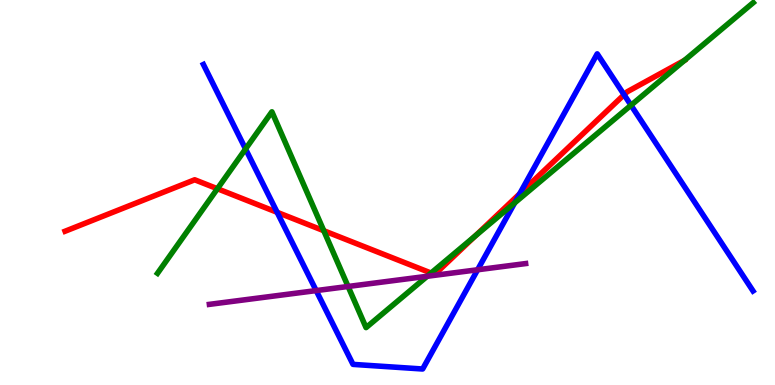[{'lines': ['blue', 'red'], 'intersections': [{'x': 3.58, 'y': 4.49}, {'x': 6.71, 'y': 4.97}, {'x': 8.05, 'y': 7.54}]}, {'lines': ['green', 'red'], 'intersections': [{'x': 2.81, 'y': 5.1}, {'x': 4.18, 'y': 4.01}, {'x': 5.56, 'y': 2.91}, {'x': 6.13, 'y': 3.87}]}, {'lines': ['purple', 'red'], 'intersections': []}, {'lines': ['blue', 'green'], 'intersections': [{'x': 3.17, 'y': 6.13}, {'x': 6.64, 'y': 4.73}, {'x': 8.14, 'y': 7.27}]}, {'lines': ['blue', 'purple'], 'intersections': [{'x': 4.08, 'y': 2.45}, {'x': 6.16, 'y': 2.99}]}, {'lines': ['green', 'purple'], 'intersections': [{'x': 4.49, 'y': 2.56}, {'x': 5.51, 'y': 2.82}]}]